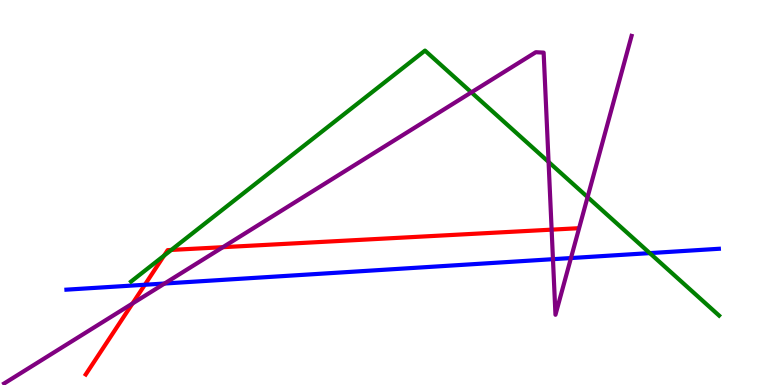[{'lines': ['blue', 'red'], 'intersections': [{'x': 1.87, 'y': 2.6}]}, {'lines': ['green', 'red'], 'intersections': [{'x': 2.12, 'y': 3.36}, {'x': 2.21, 'y': 3.51}]}, {'lines': ['purple', 'red'], 'intersections': [{'x': 1.71, 'y': 2.12}, {'x': 2.88, 'y': 3.58}, {'x': 7.12, 'y': 4.04}]}, {'lines': ['blue', 'green'], 'intersections': [{'x': 8.38, 'y': 3.43}]}, {'lines': ['blue', 'purple'], 'intersections': [{'x': 2.12, 'y': 2.64}, {'x': 7.13, 'y': 3.27}, {'x': 7.37, 'y': 3.3}]}, {'lines': ['green', 'purple'], 'intersections': [{'x': 6.08, 'y': 7.6}, {'x': 7.08, 'y': 5.79}, {'x': 7.58, 'y': 4.88}]}]